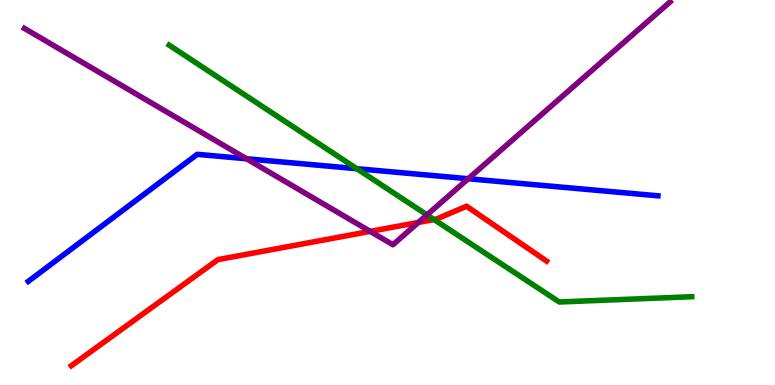[{'lines': ['blue', 'red'], 'intersections': []}, {'lines': ['green', 'red'], 'intersections': [{'x': 5.6, 'y': 4.3}]}, {'lines': ['purple', 'red'], 'intersections': [{'x': 4.78, 'y': 3.99}, {'x': 5.4, 'y': 4.22}]}, {'lines': ['blue', 'green'], 'intersections': [{'x': 4.6, 'y': 5.62}]}, {'lines': ['blue', 'purple'], 'intersections': [{'x': 3.18, 'y': 5.88}, {'x': 6.04, 'y': 5.36}]}, {'lines': ['green', 'purple'], 'intersections': [{'x': 5.51, 'y': 4.42}]}]